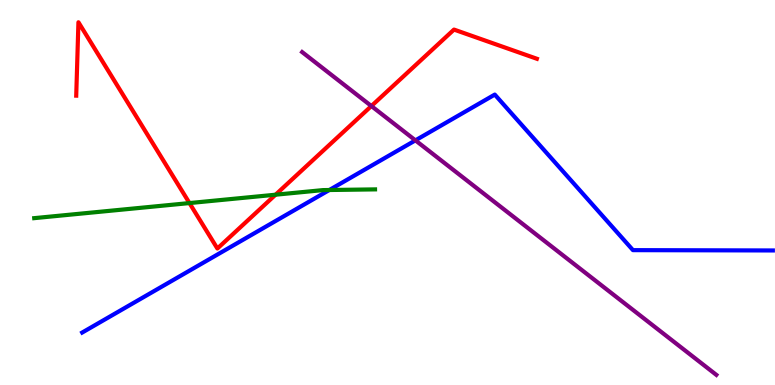[{'lines': ['blue', 'red'], 'intersections': []}, {'lines': ['green', 'red'], 'intersections': [{'x': 2.44, 'y': 4.73}, {'x': 3.56, 'y': 4.94}]}, {'lines': ['purple', 'red'], 'intersections': [{'x': 4.79, 'y': 7.25}]}, {'lines': ['blue', 'green'], 'intersections': [{'x': 4.25, 'y': 5.06}]}, {'lines': ['blue', 'purple'], 'intersections': [{'x': 5.36, 'y': 6.35}]}, {'lines': ['green', 'purple'], 'intersections': []}]